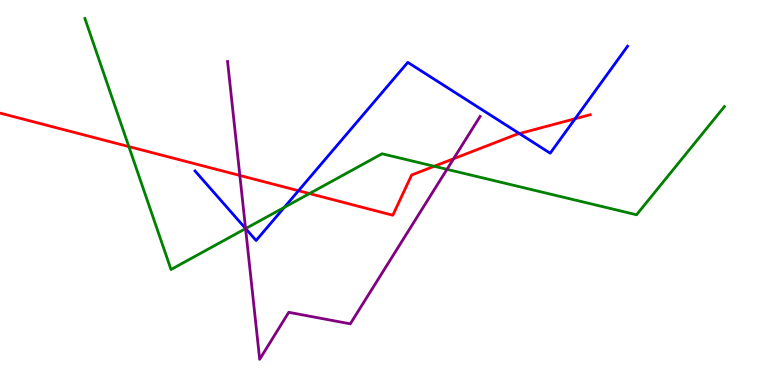[{'lines': ['blue', 'red'], 'intersections': [{'x': 3.85, 'y': 5.05}, {'x': 6.7, 'y': 6.53}, {'x': 7.42, 'y': 6.92}]}, {'lines': ['green', 'red'], 'intersections': [{'x': 1.66, 'y': 6.19}, {'x': 3.99, 'y': 4.97}, {'x': 5.6, 'y': 5.68}]}, {'lines': ['purple', 'red'], 'intersections': [{'x': 3.09, 'y': 5.44}, {'x': 5.85, 'y': 5.88}]}, {'lines': ['blue', 'green'], 'intersections': [{'x': 3.17, 'y': 4.06}, {'x': 3.67, 'y': 4.61}]}, {'lines': ['blue', 'purple'], 'intersections': [{'x': 3.17, 'y': 4.06}]}, {'lines': ['green', 'purple'], 'intersections': [{'x': 3.17, 'y': 4.06}, {'x': 5.77, 'y': 5.6}]}]